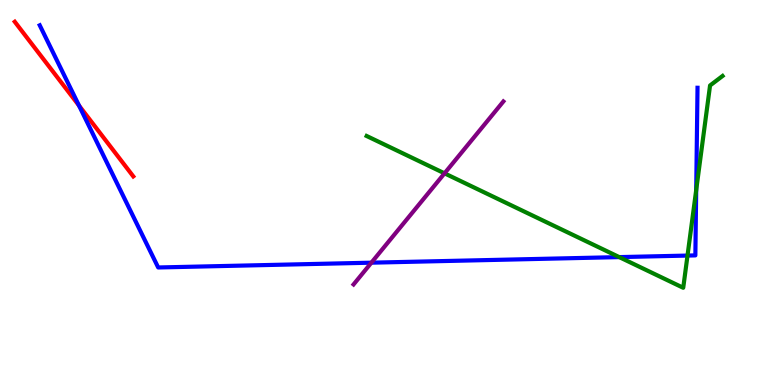[{'lines': ['blue', 'red'], 'intersections': [{'x': 1.02, 'y': 7.26}]}, {'lines': ['green', 'red'], 'intersections': []}, {'lines': ['purple', 'red'], 'intersections': []}, {'lines': ['blue', 'green'], 'intersections': [{'x': 7.99, 'y': 3.32}, {'x': 8.87, 'y': 3.36}, {'x': 8.98, 'y': 5.07}]}, {'lines': ['blue', 'purple'], 'intersections': [{'x': 4.79, 'y': 3.18}]}, {'lines': ['green', 'purple'], 'intersections': [{'x': 5.74, 'y': 5.5}]}]